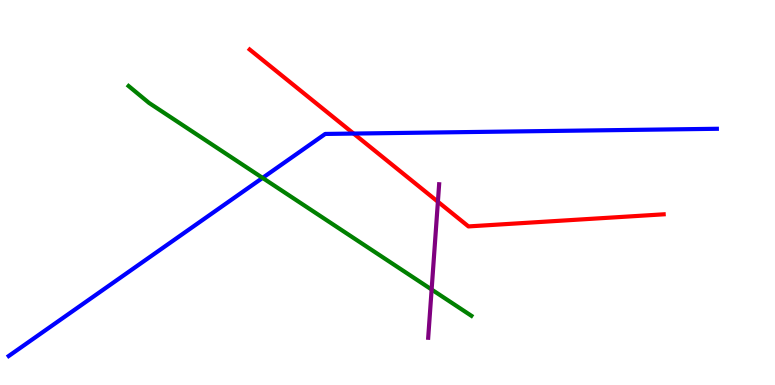[{'lines': ['blue', 'red'], 'intersections': [{'x': 4.56, 'y': 6.53}]}, {'lines': ['green', 'red'], 'intersections': []}, {'lines': ['purple', 'red'], 'intersections': [{'x': 5.65, 'y': 4.76}]}, {'lines': ['blue', 'green'], 'intersections': [{'x': 3.39, 'y': 5.38}]}, {'lines': ['blue', 'purple'], 'intersections': []}, {'lines': ['green', 'purple'], 'intersections': [{'x': 5.57, 'y': 2.48}]}]